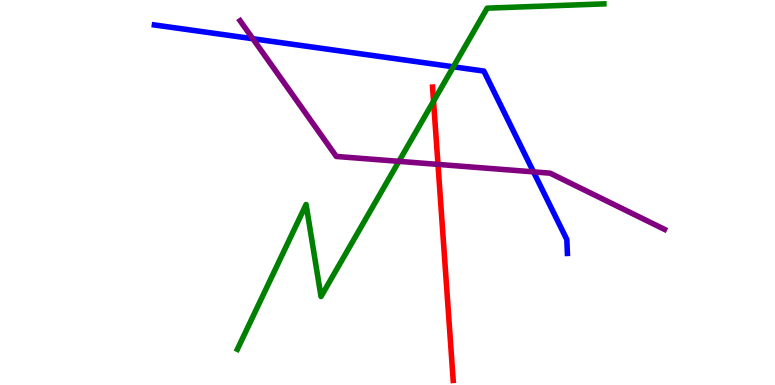[{'lines': ['blue', 'red'], 'intersections': []}, {'lines': ['green', 'red'], 'intersections': [{'x': 5.59, 'y': 7.37}]}, {'lines': ['purple', 'red'], 'intersections': [{'x': 5.65, 'y': 5.73}]}, {'lines': ['blue', 'green'], 'intersections': [{'x': 5.85, 'y': 8.26}]}, {'lines': ['blue', 'purple'], 'intersections': [{'x': 3.26, 'y': 8.99}, {'x': 6.88, 'y': 5.54}]}, {'lines': ['green', 'purple'], 'intersections': [{'x': 5.15, 'y': 5.81}]}]